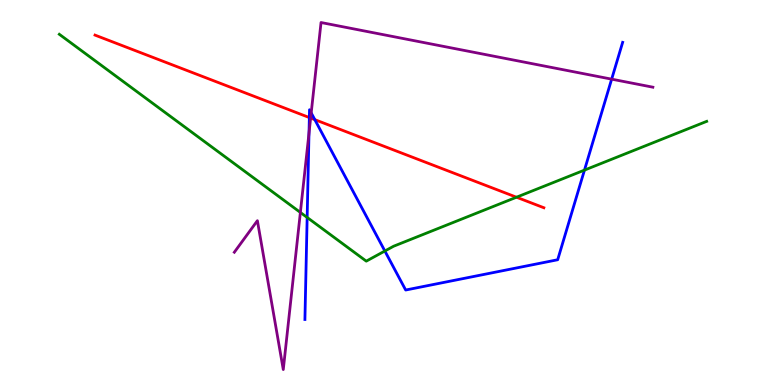[{'lines': ['blue', 'red'], 'intersections': [{'x': 3.99, 'y': 6.95}, {'x': 4.06, 'y': 6.89}]}, {'lines': ['green', 'red'], 'intersections': [{'x': 6.66, 'y': 4.88}]}, {'lines': ['purple', 'red'], 'intersections': [{'x': 4.01, 'y': 6.93}]}, {'lines': ['blue', 'green'], 'intersections': [{'x': 3.96, 'y': 4.35}, {'x': 4.97, 'y': 3.48}, {'x': 7.54, 'y': 5.58}]}, {'lines': ['blue', 'purple'], 'intersections': [{'x': 3.99, 'y': 6.54}, {'x': 4.02, 'y': 7.07}, {'x': 7.89, 'y': 7.94}]}, {'lines': ['green', 'purple'], 'intersections': [{'x': 3.88, 'y': 4.48}]}]